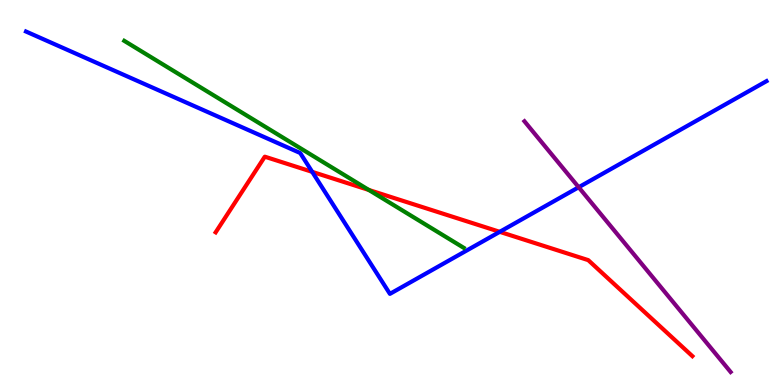[{'lines': ['blue', 'red'], 'intersections': [{'x': 4.03, 'y': 5.54}, {'x': 6.45, 'y': 3.98}]}, {'lines': ['green', 'red'], 'intersections': [{'x': 4.76, 'y': 5.07}]}, {'lines': ['purple', 'red'], 'intersections': []}, {'lines': ['blue', 'green'], 'intersections': []}, {'lines': ['blue', 'purple'], 'intersections': [{'x': 7.47, 'y': 5.14}]}, {'lines': ['green', 'purple'], 'intersections': []}]